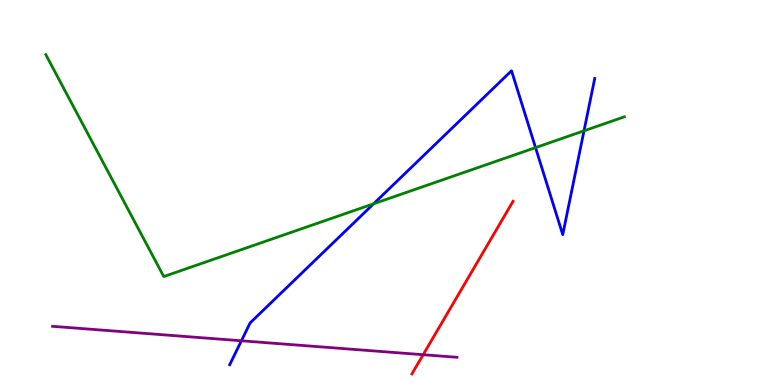[{'lines': ['blue', 'red'], 'intersections': []}, {'lines': ['green', 'red'], 'intersections': []}, {'lines': ['purple', 'red'], 'intersections': [{'x': 5.46, 'y': 0.787}]}, {'lines': ['blue', 'green'], 'intersections': [{'x': 4.82, 'y': 4.71}, {'x': 6.91, 'y': 6.17}, {'x': 7.54, 'y': 6.6}]}, {'lines': ['blue', 'purple'], 'intersections': [{'x': 3.11, 'y': 1.15}]}, {'lines': ['green', 'purple'], 'intersections': []}]